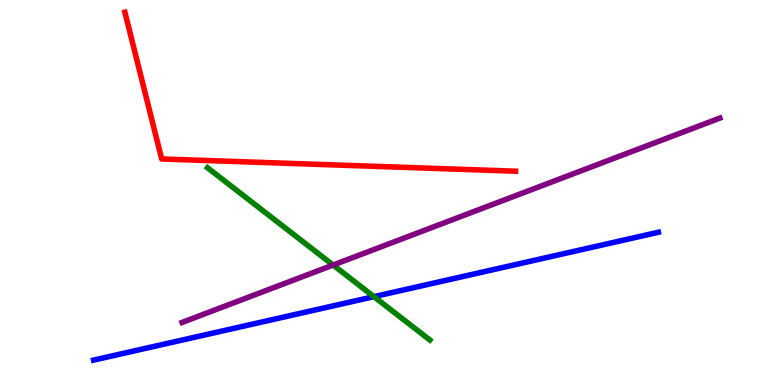[{'lines': ['blue', 'red'], 'intersections': []}, {'lines': ['green', 'red'], 'intersections': []}, {'lines': ['purple', 'red'], 'intersections': []}, {'lines': ['blue', 'green'], 'intersections': [{'x': 4.82, 'y': 2.29}]}, {'lines': ['blue', 'purple'], 'intersections': []}, {'lines': ['green', 'purple'], 'intersections': [{'x': 4.3, 'y': 3.12}]}]